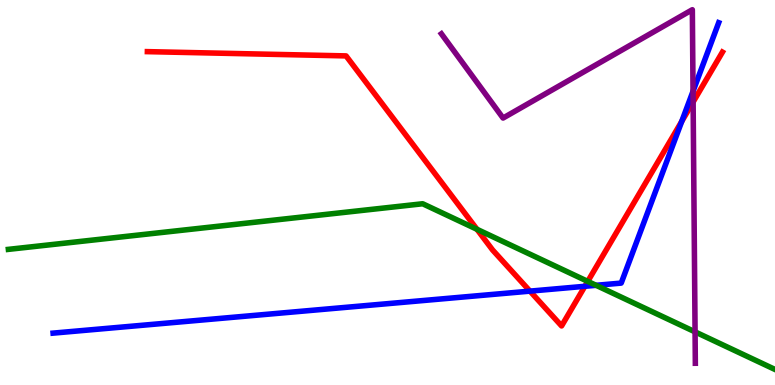[{'lines': ['blue', 'red'], 'intersections': [{'x': 6.84, 'y': 2.44}, {'x': 7.55, 'y': 2.56}, {'x': 8.8, 'y': 6.85}]}, {'lines': ['green', 'red'], 'intersections': [{'x': 6.15, 'y': 4.04}, {'x': 7.58, 'y': 2.69}]}, {'lines': ['purple', 'red'], 'intersections': [{'x': 8.94, 'y': 7.35}]}, {'lines': ['blue', 'green'], 'intersections': [{'x': 7.69, 'y': 2.59}]}, {'lines': ['blue', 'purple'], 'intersections': [{'x': 8.94, 'y': 7.63}]}, {'lines': ['green', 'purple'], 'intersections': [{'x': 8.97, 'y': 1.38}]}]